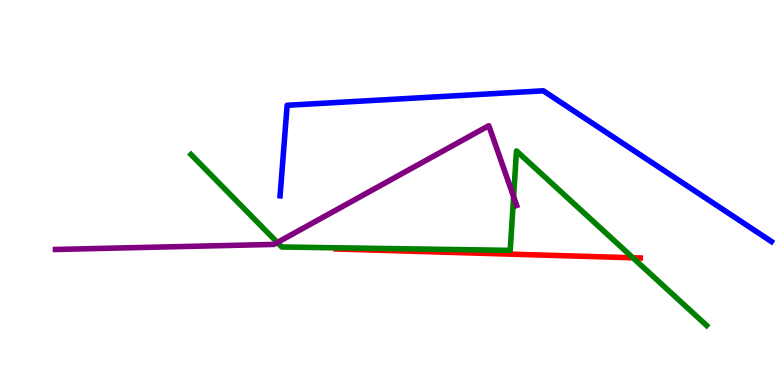[{'lines': ['blue', 'red'], 'intersections': []}, {'lines': ['green', 'red'], 'intersections': [{'x': 8.17, 'y': 3.3}]}, {'lines': ['purple', 'red'], 'intersections': []}, {'lines': ['blue', 'green'], 'intersections': []}, {'lines': ['blue', 'purple'], 'intersections': []}, {'lines': ['green', 'purple'], 'intersections': [{'x': 3.58, 'y': 3.7}, {'x': 6.63, 'y': 4.89}]}]